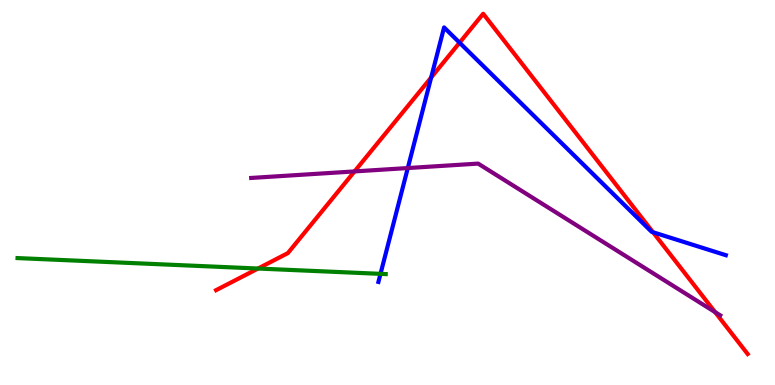[{'lines': ['blue', 'red'], 'intersections': [{'x': 5.56, 'y': 7.99}, {'x': 5.93, 'y': 8.89}, {'x': 8.43, 'y': 3.97}]}, {'lines': ['green', 'red'], 'intersections': [{'x': 3.33, 'y': 3.03}]}, {'lines': ['purple', 'red'], 'intersections': [{'x': 4.57, 'y': 5.55}, {'x': 9.23, 'y': 1.89}]}, {'lines': ['blue', 'green'], 'intersections': [{'x': 4.91, 'y': 2.89}]}, {'lines': ['blue', 'purple'], 'intersections': [{'x': 5.26, 'y': 5.64}]}, {'lines': ['green', 'purple'], 'intersections': []}]